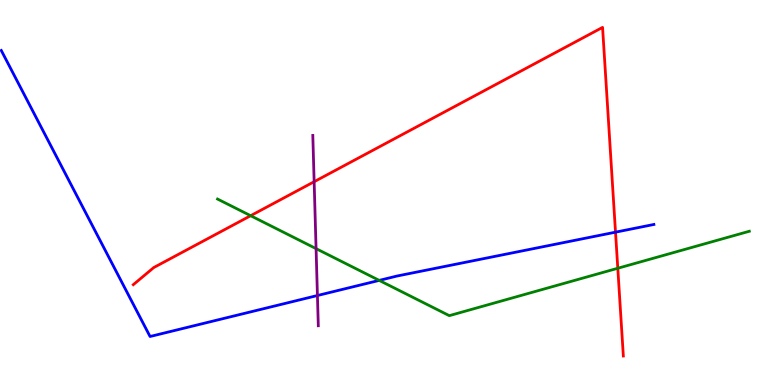[{'lines': ['blue', 'red'], 'intersections': [{'x': 7.94, 'y': 3.97}]}, {'lines': ['green', 'red'], 'intersections': [{'x': 3.23, 'y': 4.4}, {'x': 7.97, 'y': 3.03}]}, {'lines': ['purple', 'red'], 'intersections': [{'x': 4.05, 'y': 5.28}]}, {'lines': ['blue', 'green'], 'intersections': [{'x': 4.89, 'y': 2.72}]}, {'lines': ['blue', 'purple'], 'intersections': [{'x': 4.1, 'y': 2.32}]}, {'lines': ['green', 'purple'], 'intersections': [{'x': 4.08, 'y': 3.54}]}]